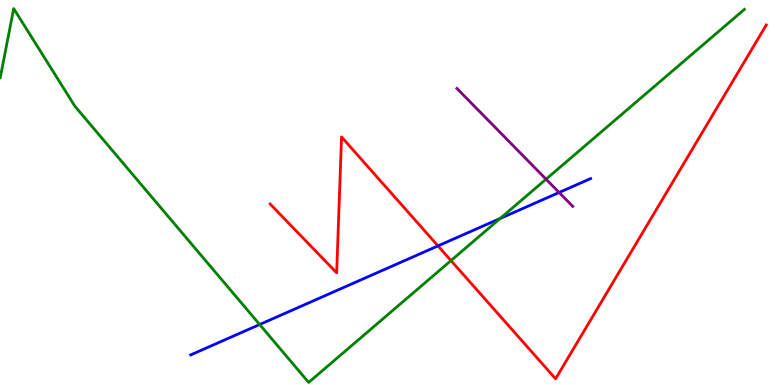[{'lines': ['blue', 'red'], 'intersections': [{'x': 5.65, 'y': 3.61}]}, {'lines': ['green', 'red'], 'intersections': [{'x': 5.82, 'y': 3.23}]}, {'lines': ['purple', 'red'], 'intersections': []}, {'lines': ['blue', 'green'], 'intersections': [{'x': 3.35, 'y': 1.57}, {'x': 6.45, 'y': 4.33}]}, {'lines': ['blue', 'purple'], 'intersections': [{'x': 7.21, 'y': 5.0}]}, {'lines': ['green', 'purple'], 'intersections': [{'x': 7.05, 'y': 5.35}]}]